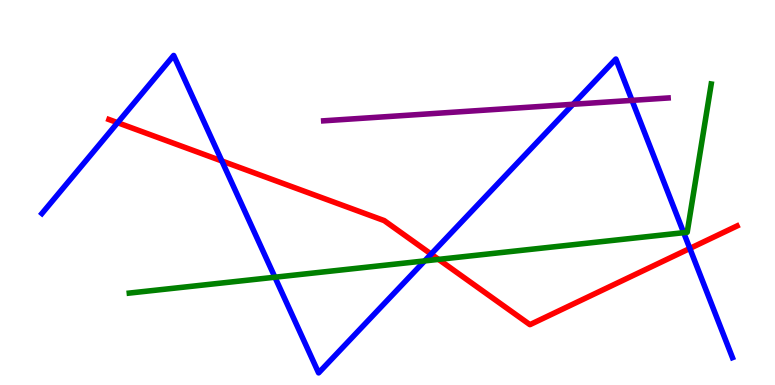[{'lines': ['blue', 'red'], 'intersections': [{'x': 1.52, 'y': 6.81}, {'x': 2.86, 'y': 5.82}, {'x': 5.56, 'y': 3.4}, {'x': 8.9, 'y': 3.55}]}, {'lines': ['green', 'red'], 'intersections': [{'x': 5.66, 'y': 3.26}]}, {'lines': ['purple', 'red'], 'intersections': []}, {'lines': ['blue', 'green'], 'intersections': [{'x': 3.55, 'y': 2.8}, {'x': 5.48, 'y': 3.22}, {'x': 8.82, 'y': 3.96}]}, {'lines': ['blue', 'purple'], 'intersections': [{'x': 7.39, 'y': 7.29}, {'x': 8.15, 'y': 7.39}]}, {'lines': ['green', 'purple'], 'intersections': []}]